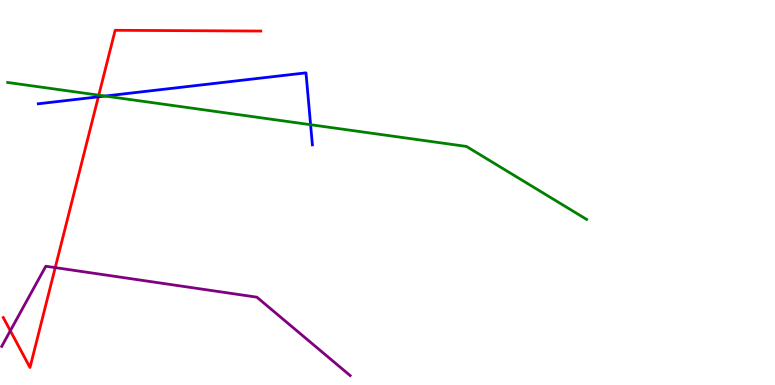[{'lines': ['blue', 'red'], 'intersections': [{'x': 1.27, 'y': 7.48}]}, {'lines': ['green', 'red'], 'intersections': [{'x': 1.27, 'y': 7.53}]}, {'lines': ['purple', 'red'], 'intersections': [{'x': 0.133, 'y': 1.41}, {'x': 0.713, 'y': 3.05}]}, {'lines': ['blue', 'green'], 'intersections': [{'x': 1.36, 'y': 7.51}, {'x': 4.01, 'y': 6.76}]}, {'lines': ['blue', 'purple'], 'intersections': []}, {'lines': ['green', 'purple'], 'intersections': []}]